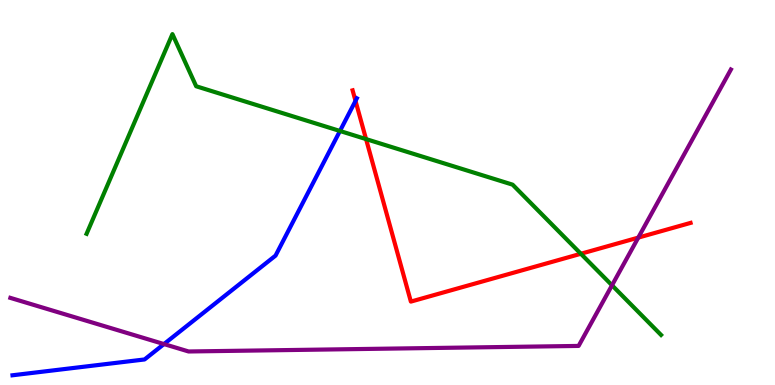[{'lines': ['blue', 'red'], 'intersections': [{'x': 4.59, 'y': 7.38}]}, {'lines': ['green', 'red'], 'intersections': [{'x': 4.72, 'y': 6.39}, {'x': 7.5, 'y': 3.41}]}, {'lines': ['purple', 'red'], 'intersections': [{'x': 8.24, 'y': 3.83}]}, {'lines': ['blue', 'green'], 'intersections': [{'x': 4.39, 'y': 6.6}]}, {'lines': ['blue', 'purple'], 'intersections': [{'x': 2.12, 'y': 1.06}]}, {'lines': ['green', 'purple'], 'intersections': [{'x': 7.9, 'y': 2.59}]}]